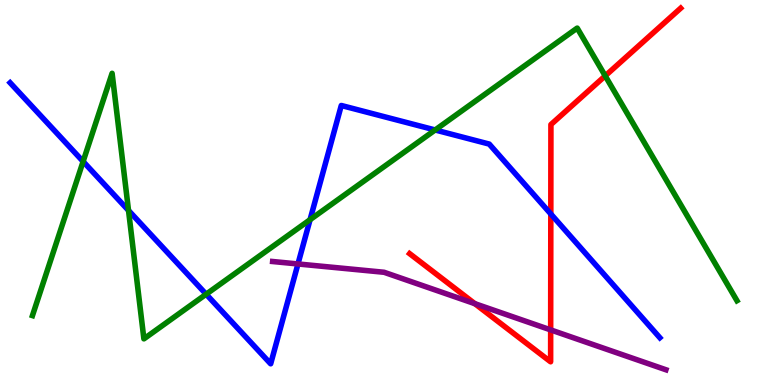[{'lines': ['blue', 'red'], 'intersections': [{'x': 7.11, 'y': 4.44}]}, {'lines': ['green', 'red'], 'intersections': [{'x': 7.81, 'y': 8.03}]}, {'lines': ['purple', 'red'], 'intersections': [{'x': 6.13, 'y': 2.11}, {'x': 7.11, 'y': 1.43}]}, {'lines': ['blue', 'green'], 'intersections': [{'x': 1.07, 'y': 5.81}, {'x': 1.66, 'y': 4.53}, {'x': 2.66, 'y': 2.36}, {'x': 4.0, 'y': 4.29}, {'x': 5.61, 'y': 6.62}]}, {'lines': ['blue', 'purple'], 'intersections': [{'x': 3.84, 'y': 3.14}]}, {'lines': ['green', 'purple'], 'intersections': []}]